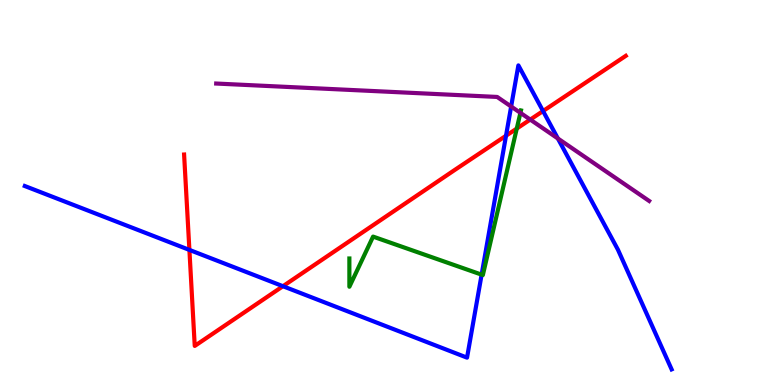[{'lines': ['blue', 'red'], 'intersections': [{'x': 2.44, 'y': 3.51}, {'x': 3.65, 'y': 2.57}, {'x': 6.53, 'y': 6.47}, {'x': 7.01, 'y': 7.12}]}, {'lines': ['green', 'red'], 'intersections': [{'x': 6.67, 'y': 6.66}]}, {'lines': ['purple', 'red'], 'intersections': [{'x': 6.84, 'y': 6.89}]}, {'lines': ['blue', 'green'], 'intersections': [{'x': 6.21, 'y': 2.87}]}, {'lines': ['blue', 'purple'], 'intersections': [{'x': 6.6, 'y': 7.23}, {'x': 7.2, 'y': 6.4}]}, {'lines': ['green', 'purple'], 'intersections': [{'x': 6.71, 'y': 7.07}]}]